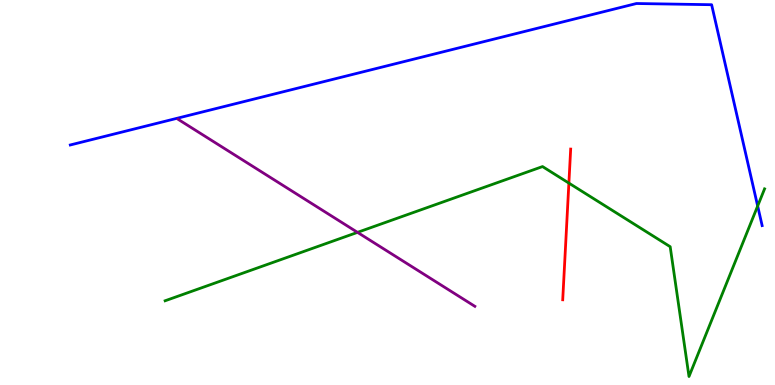[{'lines': ['blue', 'red'], 'intersections': []}, {'lines': ['green', 'red'], 'intersections': [{'x': 7.34, 'y': 5.24}]}, {'lines': ['purple', 'red'], 'intersections': []}, {'lines': ['blue', 'green'], 'intersections': [{'x': 9.78, 'y': 4.65}]}, {'lines': ['blue', 'purple'], 'intersections': []}, {'lines': ['green', 'purple'], 'intersections': [{'x': 4.61, 'y': 3.96}]}]